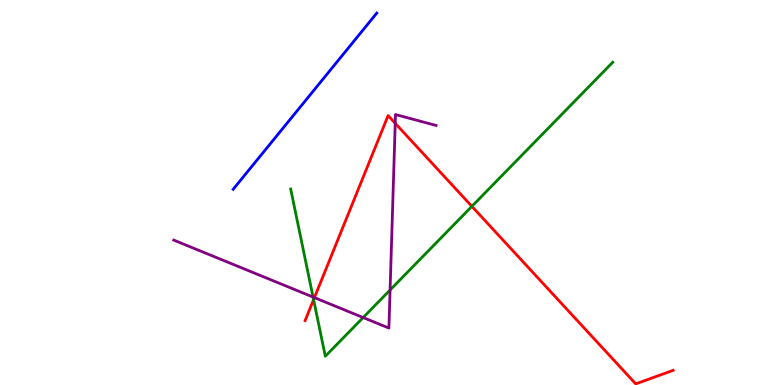[{'lines': ['blue', 'red'], 'intersections': []}, {'lines': ['green', 'red'], 'intersections': [{'x': 4.05, 'y': 2.22}, {'x': 6.09, 'y': 4.64}]}, {'lines': ['purple', 'red'], 'intersections': [{'x': 4.06, 'y': 2.27}, {'x': 5.1, 'y': 6.8}]}, {'lines': ['blue', 'green'], 'intersections': []}, {'lines': ['blue', 'purple'], 'intersections': []}, {'lines': ['green', 'purple'], 'intersections': [{'x': 4.04, 'y': 2.28}, {'x': 4.69, 'y': 1.75}, {'x': 5.03, 'y': 2.47}]}]